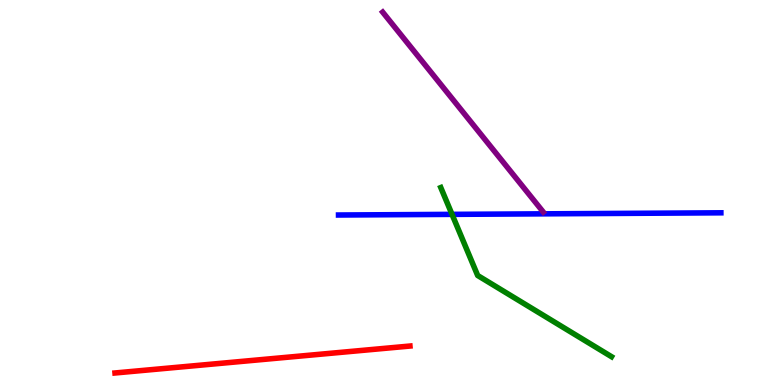[{'lines': ['blue', 'red'], 'intersections': []}, {'lines': ['green', 'red'], 'intersections': []}, {'lines': ['purple', 'red'], 'intersections': []}, {'lines': ['blue', 'green'], 'intersections': [{'x': 5.83, 'y': 4.43}]}, {'lines': ['blue', 'purple'], 'intersections': []}, {'lines': ['green', 'purple'], 'intersections': []}]